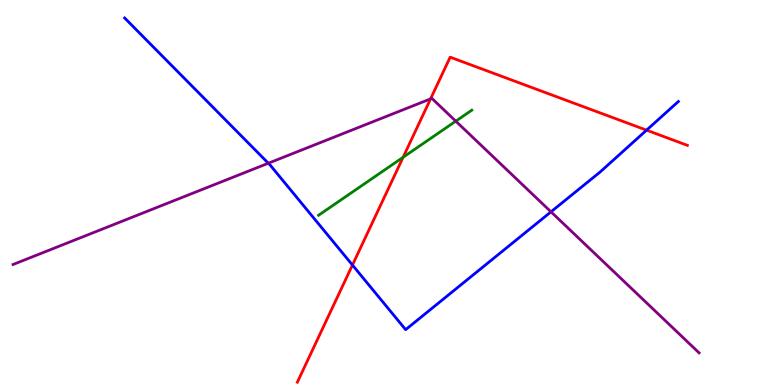[{'lines': ['blue', 'red'], 'intersections': [{'x': 4.55, 'y': 3.12}, {'x': 8.34, 'y': 6.62}]}, {'lines': ['green', 'red'], 'intersections': [{'x': 5.2, 'y': 5.91}]}, {'lines': ['purple', 'red'], 'intersections': [{'x': 5.56, 'y': 7.43}]}, {'lines': ['blue', 'green'], 'intersections': []}, {'lines': ['blue', 'purple'], 'intersections': [{'x': 3.46, 'y': 5.76}, {'x': 7.11, 'y': 4.5}]}, {'lines': ['green', 'purple'], 'intersections': [{'x': 5.88, 'y': 6.85}]}]